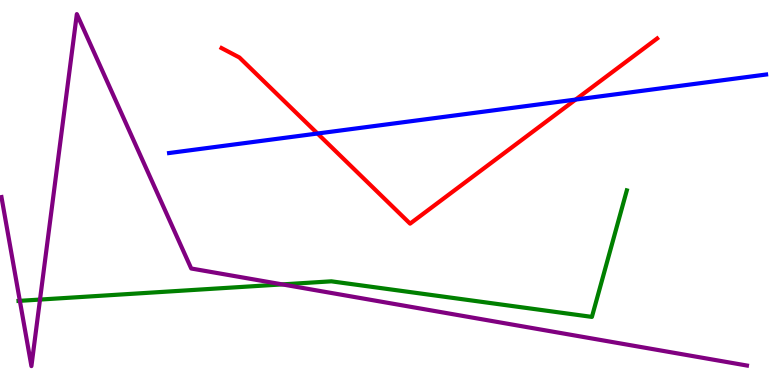[{'lines': ['blue', 'red'], 'intersections': [{'x': 4.1, 'y': 6.53}, {'x': 7.43, 'y': 7.41}]}, {'lines': ['green', 'red'], 'intersections': []}, {'lines': ['purple', 'red'], 'intersections': []}, {'lines': ['blue', 'green'], 'intersections': []}, {'lines': ['blue', 'purple'], 'intersections': []}, {'lines': ['green', 'purple'], 'intersections': [{'x': 0.256, 'y': 2.19}, {'x': 0.516, 'y': 2.22}, {'x': 3.64, 'y': 2.61}]}]